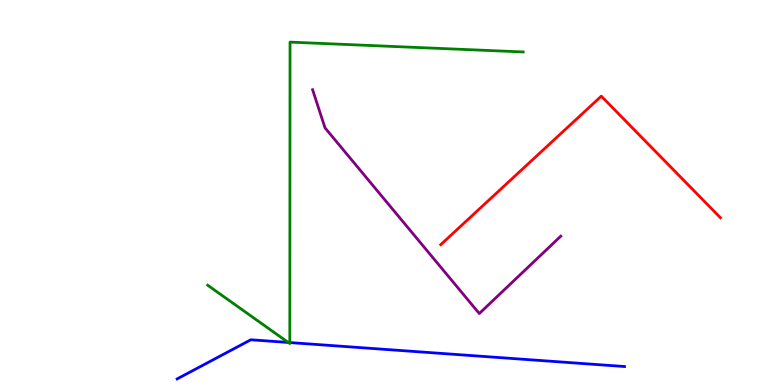[{'lines': ['blue', 'red'], 'intersections': []}, {'lines': ['green', 'red'], 'intersections': []}, {'lines': ['purple', 'red'], 'intersections': []}, {'lines': ['blue', 'green'], 'intersections': [{'x': 3.72, 'y': 1.11}, {'x': 3.74, 'y': 1.1}]}, {'lines': ['blue', 'purple'], 'intersections': []}, {'lines': ['green', 'purple'], 'intersections': []}]